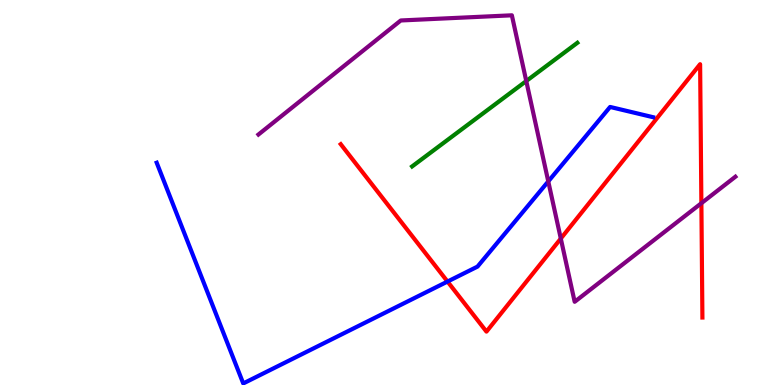[{'lines': ['blue', 'red'], 'intersections': [{'x': 5.77, 'y': 2.69}]}, {'lines': ['green', 'red'], 'intersections': []}, {'lines': ['purple', 'red'], 'intersections': [{'x': 7.24, 'y': 3.8}, {'x': 9.05, 'y': 4.72}]}, {'lines': ['blue', 'green'], 'intersections': []}, {'lines': ['blue', 'purple'], 'intersections': [{'x': 7.07, 'y': 5.29}]}, {'lines': ['green', 'purple'], 'intersections': [{'x': 6.79, 'y': 7.9}]}]